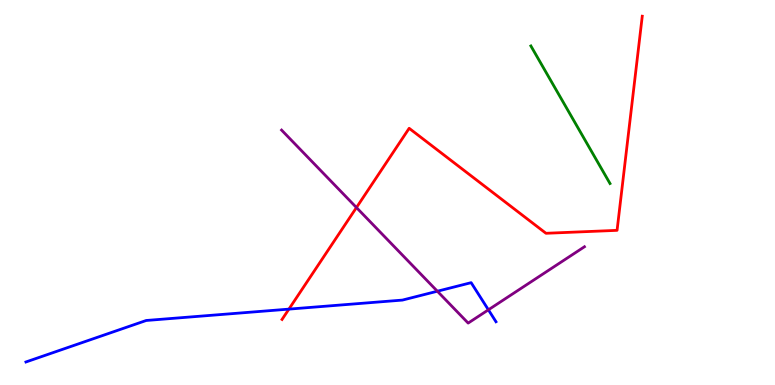[{'lines': ['blue', 'red'], 'intersections': [{'x': 3.73, 'y': 1.97}]}, {'lines': ['green', 'red'], 'intersections': []}, {'lines': ['purple', 'red'], 'intersections': [{'x': 4.6, 'y': 4.61}]}, {'lines': ['blue', 'green'], 'intersections': []}, {'lines': ['blue', 'purple'], 'intersections': [{'x': 5.64, 'y': 2.44}, {'x': 6.3, 'y': 1.95}]}, {'lines': ['green', 'purple'], 'intersections': []}]